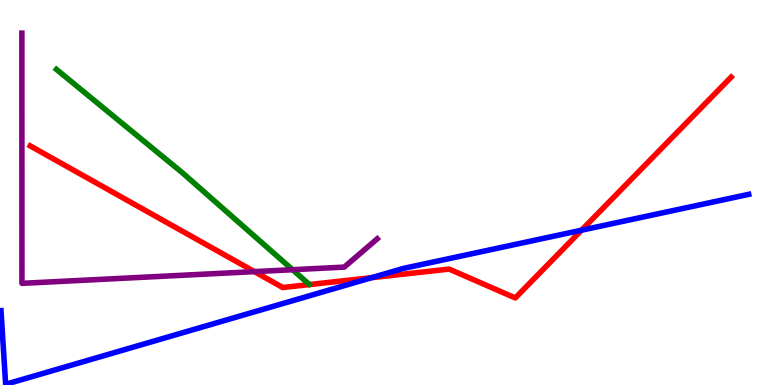[{'lines': ['blue', 'red'], 'intersections': [{'x': 4.8, 'y': 2.79}, {'x': 7.5, 'y': 4.02}]}, {'lines': ['green', 'red'], 'intersections': []}, {'lines': ['purple', 'red'], 'intersections': [{'x': 3.28, 'y': 2.94}]}, {'lines': ['blue', 'green'], 'intersections': []}, {'lines': ['blue', 'purple'], 'intersections': []}, {'lines': ['green', 'purple'], 'intersections': [{'x': 3.77, 'y': 2.99}]}]